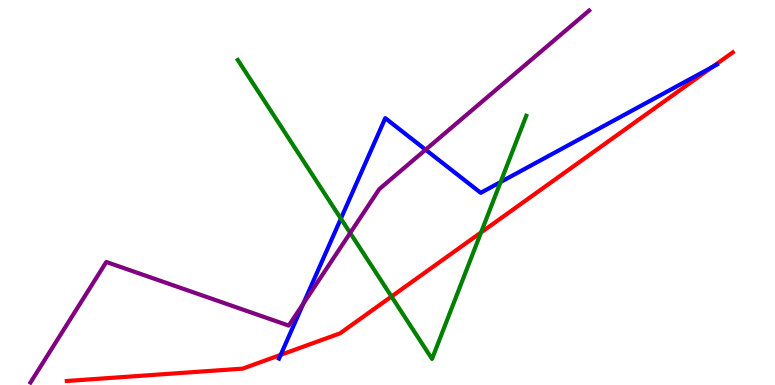[{'lines': ['blue', 'red'], 'intersections': [{'x': 3.62, 'y': 0.783}, {'x': 9.19, 'y': 8.26}]}, {'lines': ['green', 'red'], 'intersections': [{'x': 5.05, 'y': 2.3}, {'x': 6.21, 'y': 3.96}]}, {'lines': ['purple', 'red'], 'intersections': []}, {'lines': ['blue', 'green'], 'intersections': [{'x': 4.4, 'y': 4.32}, {'x': 6.46, 'y': 5.27}]}, {'lines': ['blue', 'purple'], 'intersections': [{'x': 3.91, 'y': 2.11}, {'x': 5.49, 'y': 6.11}]}, {'lines': ['green', 'purple'], 'intersections': [{'x': 4.52, 'y': 3.95}]}]